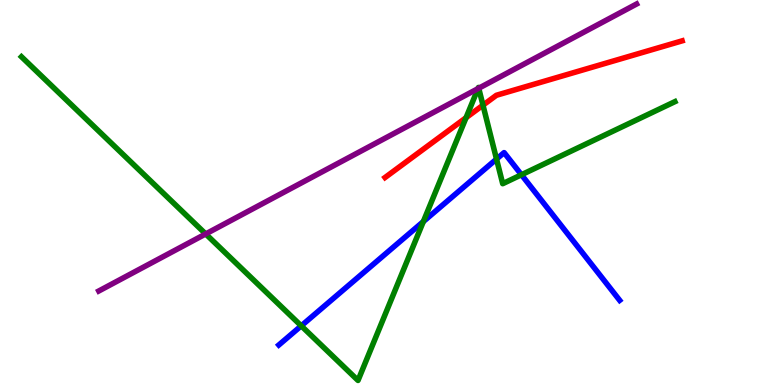[{'lines': ['blue', 'red'], 'intersections': []}, {'lines': ['green', 'red'], 'intersections': [{'x': 6.01, 'y': 6.94}, {'x': 6.23, 'y': 7.27}]}, {'lines': ['purple', 'red'], 'intersections': []}, {'lines': ['blue', 'green'], 'intersections': [{'x': 3.89, 'y': 1.54}, {'x': 5.46, 'y': 4.25}, {'x': 6.41, 'y': 5.87}, {'x': 6.73, 'y': 5.46}]}, {'lines': ['blue', 'purple'], 'intersections': []}, {'lines': ['green', 'purple'], 'intersections': [{'x': 2.65, 'y': 3.92}, {'x': 6.17, 'y': 7.7}, {'x': 6.18, 'y': 7.71}]}]